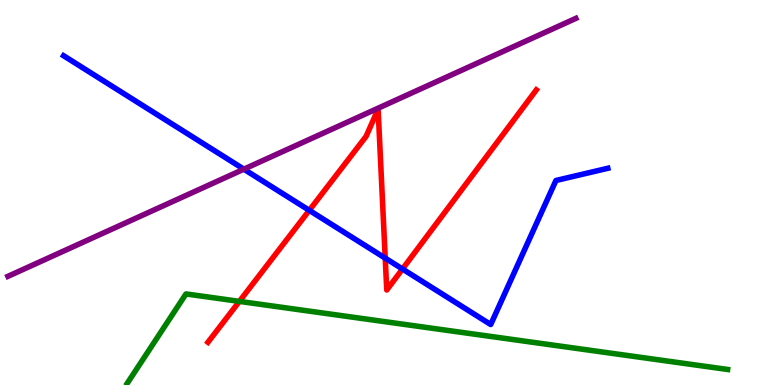[{'lines': ['blue', 'red'], 'intersections': [{'x': 3.99, 'y': 4.54}, {'x': 4.97, 'y': 3.3}, {'x': 5.19, 'y': 3.01}]}, {'lines': ['green', 'red'], 'intersections': [{'x': 3.09, 'y': 2.17}]}, {'lines': ['purple', 'red'], 'intersections': []}, {'lines': ['blue', 'green'], 'intersections': []}, {'lines': ['blue', 'purple'], 'intersections': [{'x': 3.15, 'y': 5.61}]}, {'lines': ['green', 'purple'], 'intersections': []}]